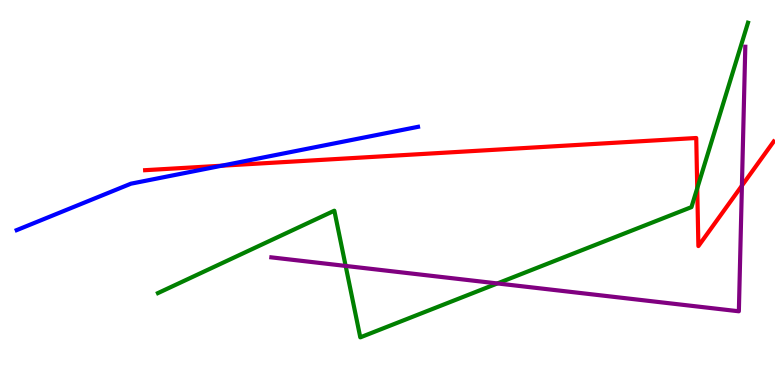[{'lines': ['blue', 'red'], 'intersections': [{'x': 2.86, 'y': 5.7}]}, {'lines': ['green', 'red'], 'intersections': [{'x': 9.0, 'y': 5.11}]}, {'lines': ['purple', 'red'], 'intersections': [{'x': 9.57, 'y': 5.18}]}, {'lines': ['blue', 'green'], 'intersections': []}, {'lines': ['blue', 'purple'], 'intersections': []}, {'lines': ['green', 'purple'], 'intersections': [{'x': 4.46, 'y': 3.09}, {'x': 6.42, 'y': 2.64}]}]